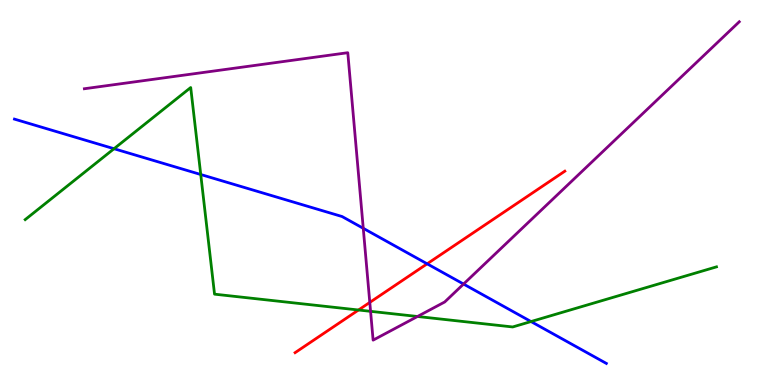[{'lines': ['blue', 'red'], 'intersections': [{'x': 5.51, 'y': 3.15}]}, {'lines': ['green', 'red'], 'intersections': [{'x': 4.63, 'y': 1.95}]}, {'lines': ['purple', 'red'], 'intersections': [{'x': 4.77, 'y': 2.15}]}, {'lines': ['blue', 'green'], 'intersections': [{'x': 1.47, 'y': 6.14}, {'x': 2.59, 'y': 5.47}, {'x': 6.85, 'y': 1.65}]}, {'lines': ['blue', 'purple'], 'intersections': [{'x': 4.69, 'y': 4.07}, {'x': 5.98, 'y': 2.62}]}, {'lines': ['green', 'purple'], 'intersections': [{'x': 4.78, 'y': 1.91}, {'x': 5.39, 'y': 1.78}]}]